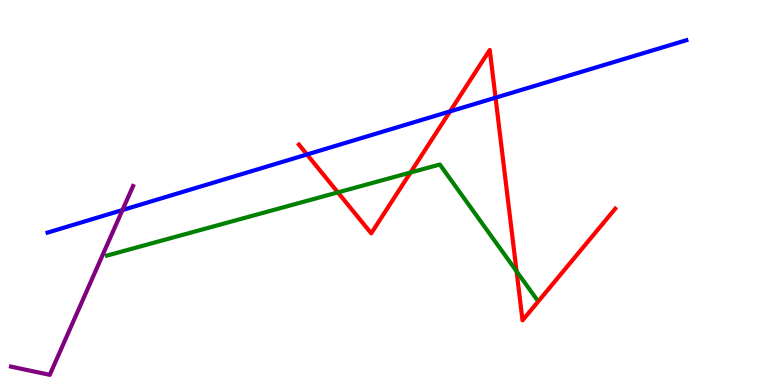[{'lines': ['blue', 'red'], 'intersections': [{'x': 3.96, 'y': 5.99}, {'x': 5.81, 'y': 7.11}, {'x': 6.39, 'y': 7.46}]}, {'lines': ['green', 'red'], 'intersections': [{'x': 4.36, 'y': 5.0}, {'x': 5.3, 'y': 5.52}, {'x': 6.67, 'y': 2.95}]}, {'lines': ['purple', 'red'], 'intersections': []}, {'lines': ['blue', 'green'], 'intersections': []}, {'lines': ['blue', 'purple'], 'intersections': [{'x': 1.58, 'y': 4.54}]}, {'lines': ['green', 'purple'], 'intersections': []}]